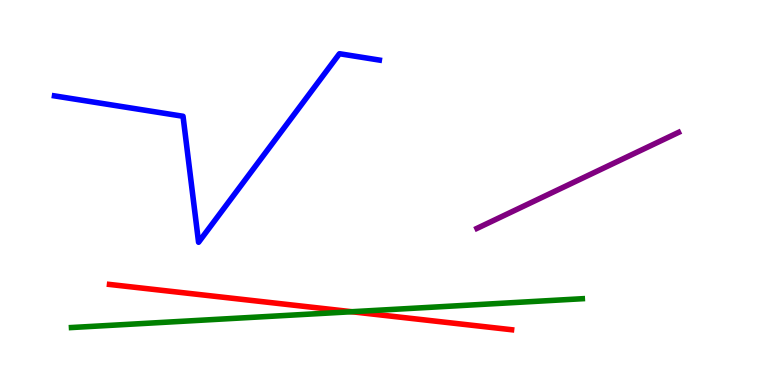[{'lines': ['blue', 'red'], 'intersections': []}, {'lines': ['green', 'red'], 'intersections': [{'x': 4.54, 'y': 1.9}]}, {'lines': ['purple', 'red'], 'intersections': []}, {'lines': ['blue', 'green'], 'intersections': []}, {'lines': ['blue', 'purple'], 'intersections': []}, {'lines': ['green', 'purple'], 'intersections': []}]